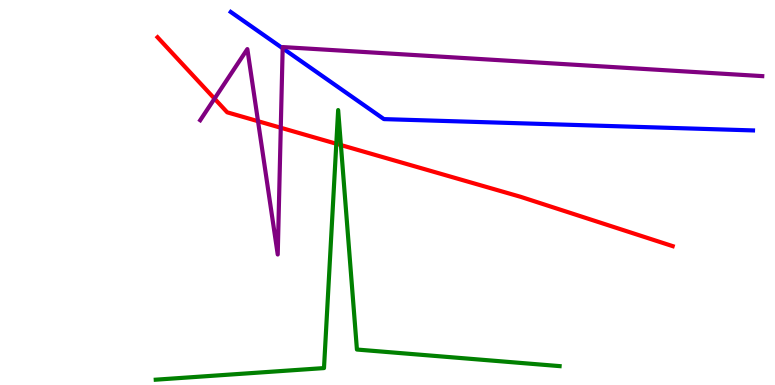[{'lines': ['blue', 'red'], 'intersections': []}, {'lines': ['green', 'red'], 'intersections': [{'x': 4.34, 'y': 6.27}, {'x': 4.4, 'y': 6.23}]}, {'lines': ['purple', 'red'], 'intersections': [{'x': 2.77, 'y': 7.44}, {'x': 3.33, 'y': 6.85}, {'x': 3.62, 'y': 6.68}]}, {'lines': ['blue', 'green'], 'intersections': []}, {'lines': ['blue', 'purple'], 'intersections': [{'x': 3.65, 'y': 8.75}]}, {'lines': ['green', 'purple'], 'intersections': []}]